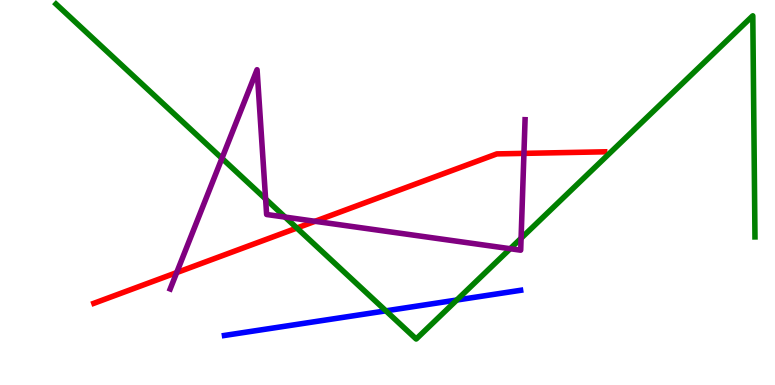[{'lines': ['blue', 'red'], 'intersections': []}, {'lines': ['green', 'red'], 'intersections': [{'x': 3.83, 'y': 4.08}]}, {'lines': ['purple', 'red'], 'intersections': [{'x': 2.28, 'y': 2.92}, {'x': 4.07, 'y': 4.25}, {'x': 6.76, 'y': 6.02}]}, {'lines': ['blue', 'green'], 'intersections': [{'x': 4.98, 'y': 1.93}, {'x': 5.89, 'y': 2.21}]}, {'lines': ['blue', 'purple'], 'intersections': []}, {'lines': ['green', 'purple'], 'intersections': [{'x': 2.86, 'y': 5.89}, {'x': 3.43, 'y': 4.83}, {'x': 3.68, 'y': 4.36}, {'x': 6.58, 'y': 3.54}, {'x': 6.72, 'y': 3.81}]}]